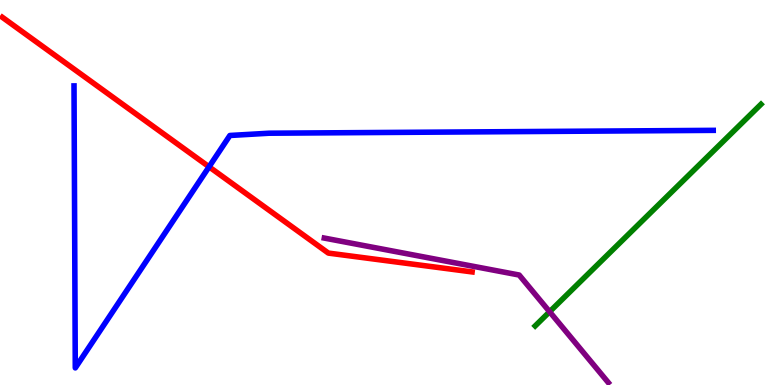[{'lines': ['blue', 'red'], 'intersections': [{'x': 2.7, 'y': 5.67}]}, {'lines': ['green', 'red'], 'intersections': []}, {'lines': ['purple', 'red'], 'intersections': []}, {'lines': ['blue', 'green'], 'intersections': []}, {'lines': ['blue', 'purple'], 'intersections': []}, {'lines': ['green', 'purple'], 'intersections': [{'x': 7.09, 'y': 1.9}]}]